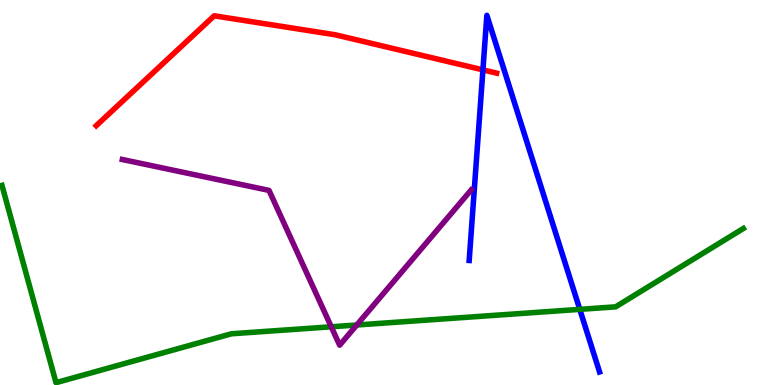[{'lines': ['blue', 'red'], 'intersections': [{'x': 6.23, 'y': 8.18}]}, {'lines': ['green', 'red'], 'intersections': []}, {'lines': ['purple', 'red'], 'intersections': []}, {'lines': ['blue', 'green'], 'intersections': [{'x': 7.48, 'y': 1.96}]}, {'lines': ['blue', 'purple'], 'intersections': []}, {'lines': ['green', 'purple'], 'intersections': [{'x': 4.27, 'y': 1.51}, {'x': 4.6, 'y': 1.56}]}]